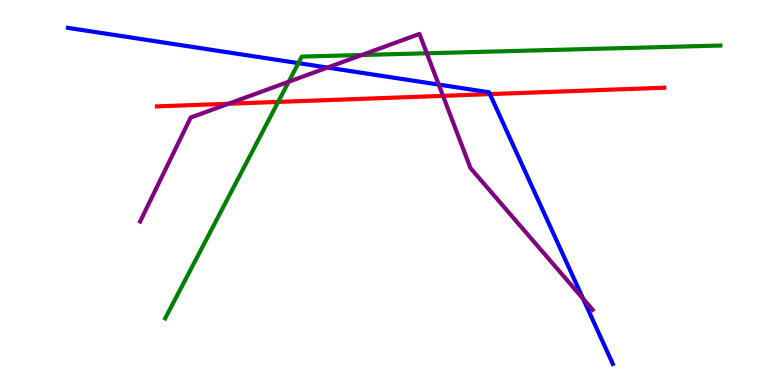[{'lines': ['blue', 'red'], 'intersections': [{'x': 6.32, 'y': 7.56}]}, {'lines': ['green', 'red'], 'intersections': [{'x': 3.59, 'y': 7.35}]}, {'lines': ['purple', 'red'], 'intersections': [{'x': 2.95, 'y': 7.31}, {'x': 5.72, 'y': 7.51}]}, {'lines': ['blue', 'green'], 'intersections': [{'x': 3.85, 'y': 8.36}]}, {'lines': ['blue', 'purple'], 'intersections': [{'x': 4.23, 'y': 8.24}, {'x': 5.66, 'y': 7.8}, {'x': 7.52, 'y': 2.24}]}, {'lines': ['green', 'purple'], 'intersections': [{'x': 3.73, 'y': 7.88}, {'x': 4.67, 'y': 8.57}, {'x': 5.51, 'y': 8.62}]}]